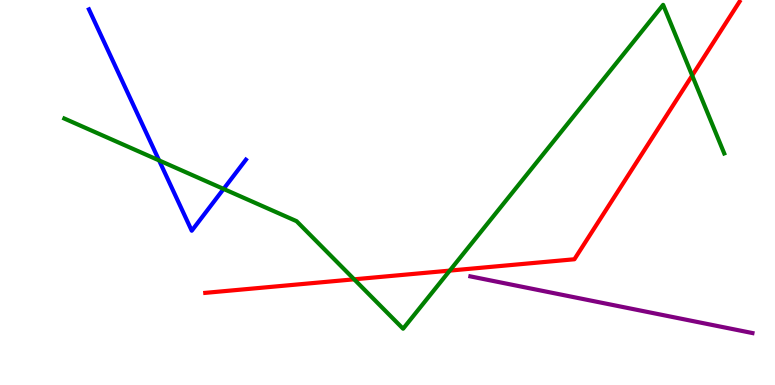[{'lines': ['blue', 'red'], 'intersections': []}, {'lines': ['green', 'red'], 'intersections': [{'x': 4.57, 'y': 2.75}, {'x': 5.8, 'y': 2.97}, {'x': 8.93, 'y': 8.04}]}, {'lines': ['purple', 'red'], 'intersections': []}, {'lines': ['blue', 'green'], 'intersections': [{'x': 2.05, 'y': 5.83}, {'x': 2.89, 'y': 5.09}]}, {'lines': ['blue', 'purple'], 'intersections': []}, {'lines': ['green', 'purple'], 'intersections': []}]